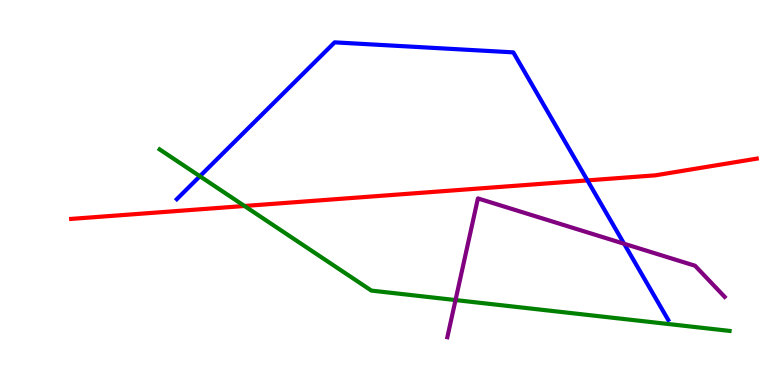[{'lines': ['blue', 'red'], 'intersections': [{'x': 7.58, 'y': 5.31}]}, {'lines': ['green', 'red'], 'intersections': [{'x': 3.15, 'y': 4.65}]}, {'lines': ['purple', 'red'], 'intersections': []}, {'lines': ['blue', 'green'], 'intersections': [{'x': 2.58, 'y': 5.42}]}, {'lines': ['blue', 'purple'], 'intersections': [{'x': 8.05, 'y': 3.67}]}, {'lines': ['green', 'purple'], 'intersections': [{'x': 5.88, 'y': 2.21}]}]